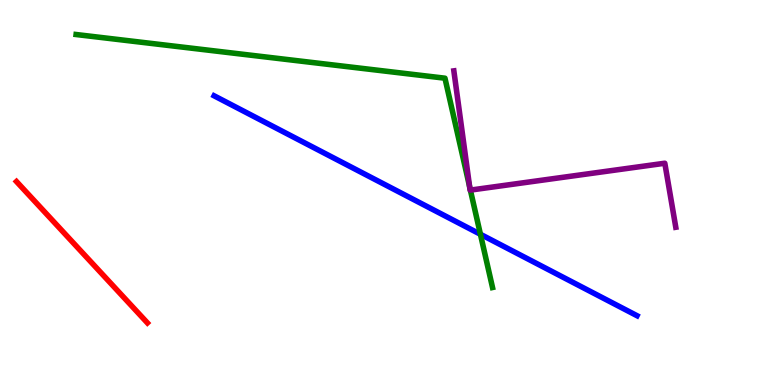[{'lines': ['blue', 'red'], 'intersections': []}, {'lines': ['green', 'red'], 'intersections': []}, {'lines': ['purple', 'red'], 'intersections': []}, {'lines': ['blue', 'green'], 'intersections': [{'x': 6.2, 'y': 3.91}]}, {'lines': ['blue', 'purple'], 'intersections': []}, {'lines': ['green', 'purple'], 'intersections': [{'x': 6.06, 'y': 5.15}, {'x': 6.07, 'y': 5.06}]}]